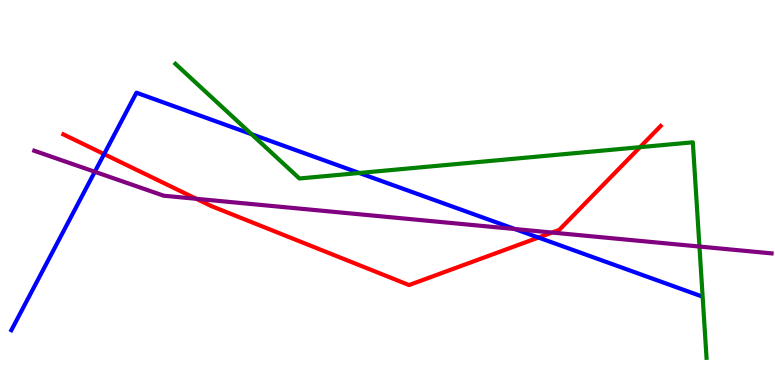[{'lines': ['blue', 'red'], 'intersections': [{'x': 1.34, 'y': 6.0}, {'x': 6.95, 'y': 3.83}]}, {'lines': ['green', 'red'], 'intersections': [{'x': 8.26, 'y': 6.18}]}, {'lines': ['purple', 'red'], 'intersections': [{'x': 2.53, 'y': 4.84}, {'x': 7.12, 'y': 3.96}]}, {'lines': ['blue', 'green'], 'intersections': [{'x': 3.24, 'y': 6.52}, {'x': 4.64, 'y': 5.51}]}, {'lines': ['blue', 'purple'], 'intersections': [{'x': 1.22, 'y': 5.54}, {'x': 6.64, 'y': 4.05}]}, {'lines': ['green', 'purple'], 'intersections': [{'x': 9.03, 'y': 3.6}]}]